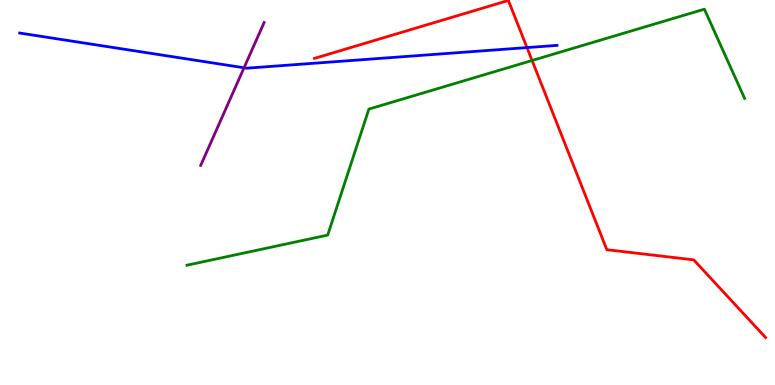[{'lines': ['blue', 'red'], 'intersections': [{'x': 6.8, 'y': 8.76}]}, {'lines': ['green', 'red'], 'intersections': [{'x': 6.87, 'y': 8.43}]}, {'lines': ['purple', 'red'], 'intersections': []}, {'lines': ['blue', 'green'], 'intersections': []}, {'lines': ['blue', 'purple'], 'intersections': [{'x': 3.15, 'y': 8.24}]}, {'lines': ['green', 'purple'], 'intersections': []}]